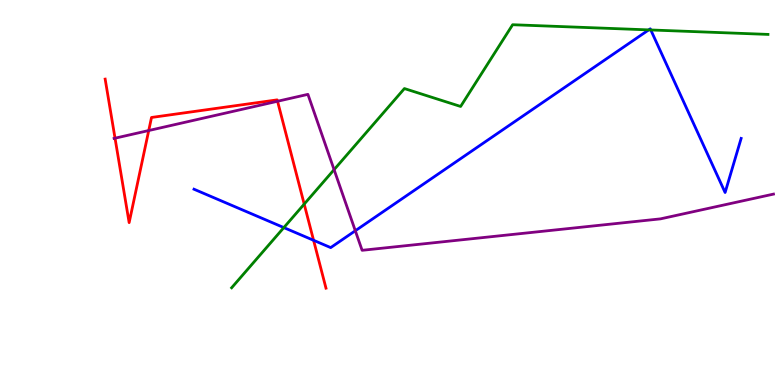[{'lines': ['blue', 'red'], 'intersections': [{'x': 4.05, 'y': 3.76}]}, {'lines': ['green', 'red'], 'intersections': [{'x': 3.93, 'y': 4.7}]}, {'lines': ['purple', 'red'], 'intersections': [{'x': 1.48, 'y': 6.41}, {'x': 1.92, 'y': 6.61}, {'x': 3.58, 'y': 7.37}]}, {'lines': ['blue', 'green'], 'intersections': [{'x': 3.66, 'y': 4.09}, {'x': 8.37, 'y': 9.22}, {'x': 8.4, 'y': 9.22}]}, {'lines': ['blue', 'purple'], 'intersections': [{'x': 4.58, 'y': 4.01}]}, {'lines': ['green', 'purple'], 'intersections': [{'x': 4.31, 'y': 5.59}]}]